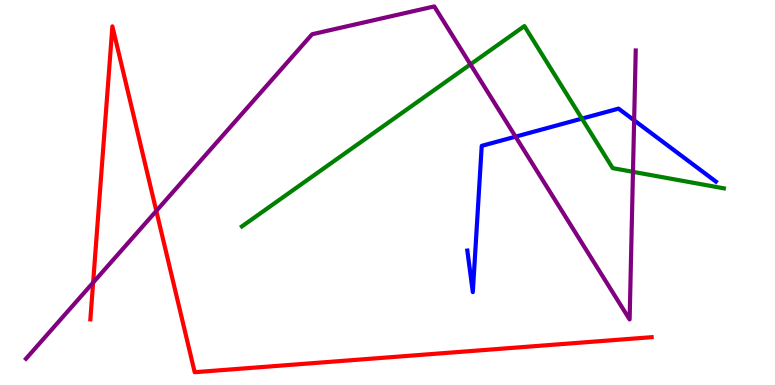[{'lines': ['blue', 'red'], 'intersections': []}, {'lines': ['green', 'red'], 'intersections': []}, {'lines': ['purple', 'red'], 'intersections': [{'x': 1.2, 'y': 2.66}, {'x': 2.02, 'y': 4.52}]}, {'lines': ['blue', 'green'], 'intersections': [{'x': 7.51, 'y': 6.92}]}, {'lines': ['blue', 'purple'], 'intersections': [{'x': 6.65, 'y': 6.45}, {'x': 8.18, 'y': 6.88}]}, {'lines': ['green', 'purple'], 'intersections': [{'x': 6.07, 'y': 8.33}, {'x': 8.17, 'y': 5.54}]}]